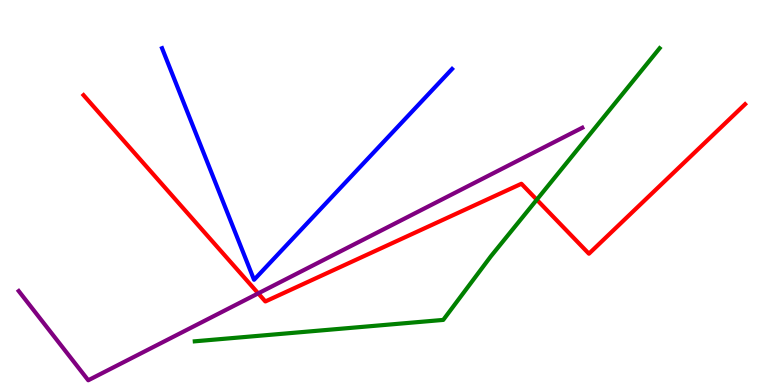[{'lines': ['blue', 'red'], 'intersections': []}, {'lines': ['green', 'red'], 'intersections': [{'x': 6.93, 'y': 4.81}]}, {'lines': ['purple', 'red'], 'intersections': [{'x': 3.33, 'y': 2.38}]}, {'lines': ['blue', 'green'], 'intersections': []}, {'lines': ['blue', 'purple'], 'intersections': []}, {'lines': ['green', 'purple'], 'intersections': []}]